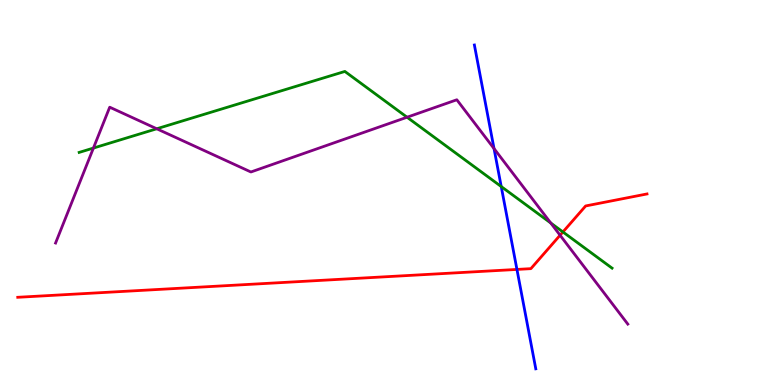[{'lines': ['blue', 'red'], 'intersections': [{'x': 6.67, 'y': 3.0}]}, {'lines': ['green', 'red'], 'intersections': [{'x': 7.26, 'y': 3.97}]}, {'lines': ['purple', 'red'], 'intersections': [{'x': 7.23, 'y': 3.89}]}, {'lines': ['blue', 'green'], 'intersections': [{'x': 6.47, 'y': 5.15}]}, {'lines': ['blue', 'purple'], 'intersections': [{'x': 6.37, 'y': 6.14}]}, {'lines': ['green', 'purple'], 'intersections': [{'x': 1.21, 'y': 6.15}, {'x': 2.02, 'y': 6.66}, {'x': 5.25, 'y': 6.96}, {'x': 7.11, 'y': 4.21}]}]